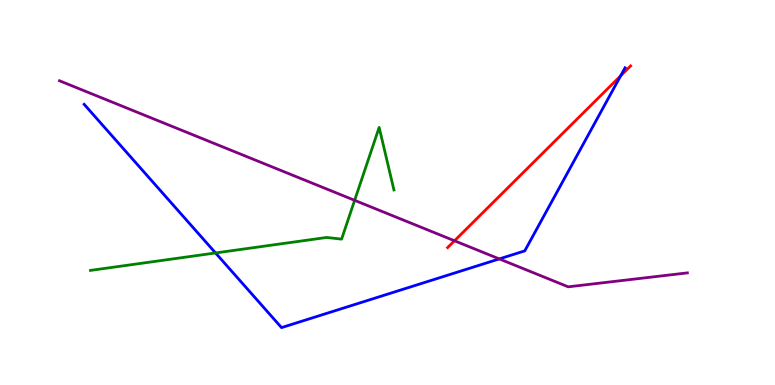[{'lines': ['blue', 'red'], 'intersections': [{'x': 8.01, 'y': 8.03}]}, {'lines': ['green', 'red'], 'intersections': []}, {'lines': ['purple', 'red'], 'intersections': [{'x': 5.86, 'y': 3.75}]}, {'lines': ['blue', 'green'], 'intersections': [{'x': 2.78, 'y': 3.43}]}, {'lines': ['blue', 'purple'], 'intersections': [{'x': 6.44, 'y': 3.27}]}, {'lines': ['green', 'purple'], 'intersections': [{'x': 4.58, 'y': 4.8}]}]